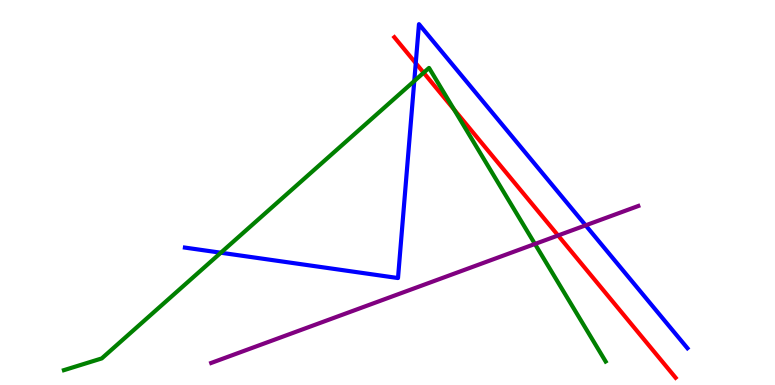[{'lines': ['blue', 'red'], 'intersections': [{'x': 5.36, 'y': 8.36}]}, {'lines': ['green', 'red'], 'intersections': [{'x': 5.47, 'y': 8.11}, {'x': 5.86, 'y': 7.15}]}, {'lines': ['purple', 'red'], 'intersections': [{'x': 7.2, 'y': 3.88}]}, {'lines': ['blue', 'green'], 'intersections': [{'x': 2.85, 'y': 3.44}, {'x': 5.35, 'y': 7.9}]}, {'lines': ['blue', 'purple'], 'intersections': [{'x': 7.56, 'y': 4.15}]}, {'lines': ['green', 'purple'], 'intersections': [{'x': 6.9, 'y': 3.66}]}]